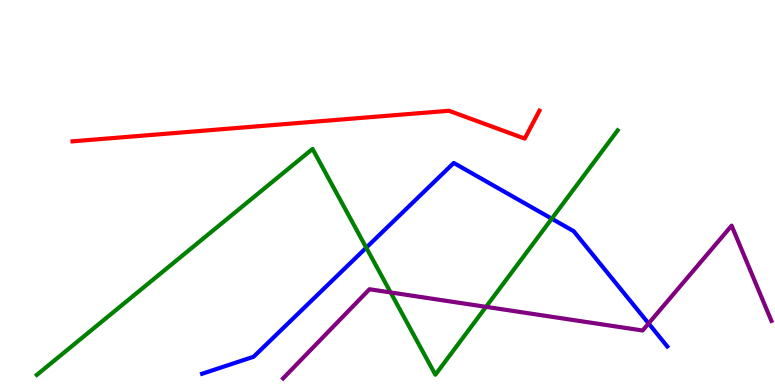[{'lines': ['blue', 'red'], 'intersections': []}, {'lines': ['green', 'red'], 'intersections': []}, {'lines': ['purple', 'red'], 'intersections': []}, {'lines': ['blue', 'green'], 'intersections': [{'x': 4.73, 'y': 3.57}, {'x': 7.12, 'y': 4.32}]}, {'lines': ['blue', 'purple'], 'intersections': [{'x': 8.37, 'y': 1.6}]}, {'lines': ['green', 'purple'], 'intersections': [{'x': 5.04, 'y': 2.4}, {'x': 6.27, 'y': 2.03}]}]